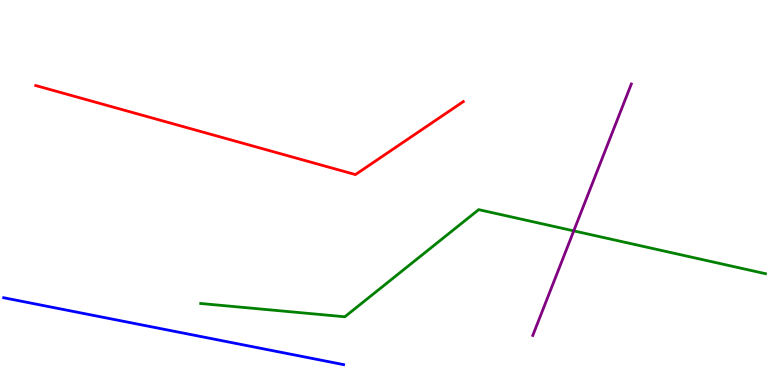[{'lines': ['blue', 'red'], 'intersections': []}, {'lines': ['green', 'red'], 'intersections': []}, {'lines': ['purple', 'red'], 'intersections': []}, {'lines': ['blue', 'green'], 'intersections': []}, {'lines': ['blue', 'purple'], 'intersections': []}, {'lines': ['green', 'purple'], 'intersections': [{'x': 7.4, 'y': 4.0}]}]